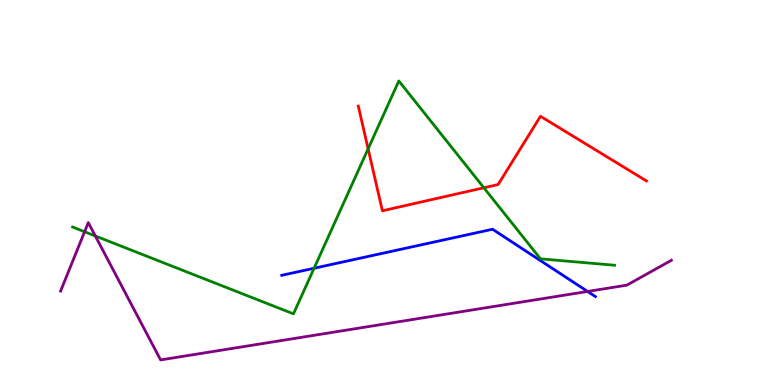[{'lines': ['blue', 'red'], 'intersections': []}, {'lines': ['green', 'red'], 'intersections': [{'x': 4.75, 'y': 6.13}, {'x': 6.24, 'y': 5.12}]}, {'lines': ['purple', 'red'], 'intersections': []}, {'lines': ['blue', 'green'], 'intersections': [{'x': 4.05, 'y': 3.03}]}, {'lines': ['blue', 'purple'], 'intersections': [{'x': 7.58, 'y': 2.43}]}, {'lines': ['green', 'purple'], 'intersections': [{'x': 1.09, 'y': 3.98}, {'x': 1.23, 'y': 3.87}]}]